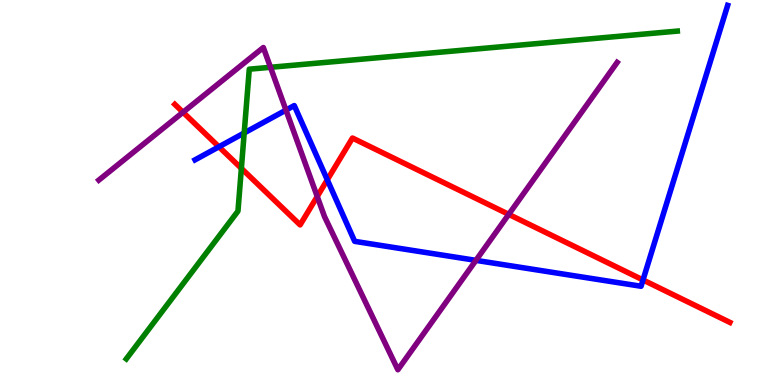[{'lines': ['blue', 'red'], 'intersections': [{'x': 2.82, 'y': 6.19}, {'x': 4.22, 'y': 5.33}, {'x': 8.3, 'y': 2.73}]}, {'lines': ['green', 'red'], 'intersections': [{'x': 3.11, 'y': 5.63}]}, {'lines': ['purple', 'red'], 'intersections': [{'x': 2.36, 'y': 7.08}, {'x': 4.09, 'y': 4.9}, {'x': 6.56, 'y': 4.43}]}, {'lines': ['blue', 'green'], 'intersections': [{'x': 3.15, 'y': 6.55}]}, {'lines': ['blue', 'purple'], 'intersections': [{'x': 3.69, 'y': 7.14}, {'x': 6.14, 'y': 3.24}]}, {'lines': ['green', 'purple'], 'intersections': [{'x': 3.49, 'y': 8.25}]}]